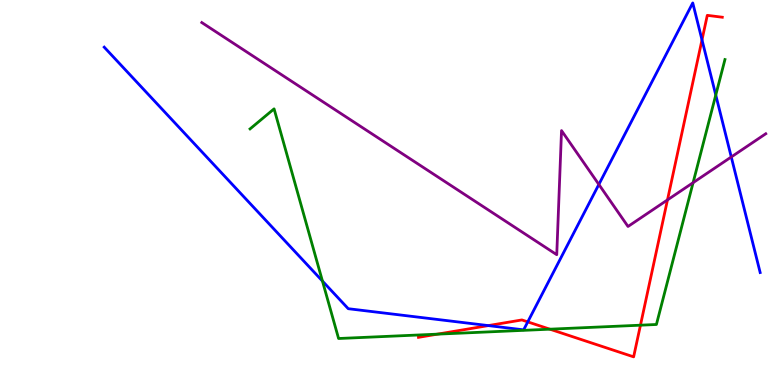[{'lines': ['blue', 'red'], 'intersections': [{'x': 6.3, 'y': 1.54}, {'x': 6.81, 'y': 1.64}, {'x': 9.06, 'y': 8.96}]}, {'lines': ['green', 'red'], 'intersections': [{'x': 5.64, 'y': 1.32}, {'x': 7.1, 'y': 1.45}, {'x': 8.26, 'y': 1.55}]}, {'lines': ['purple', 'red'], 'intersections': [{'x': 8.61, 'y': 4.81}]}, {'lines': ['blue', 'green'], 'intersections': [{'x': 4.16, 'y': 2.7}, {'x': 9.24, 'y': 7.53}]}, {'lines': ['blue', 'purple'], 'intersections': [{'x': 7.73, 'y': 5.21}, {'x': 9.44, 'y': 5.92}]}, {'lines': ['green', 'purple'], 'intersections': [{'x': 8.94, 'y': 5.26}]}]